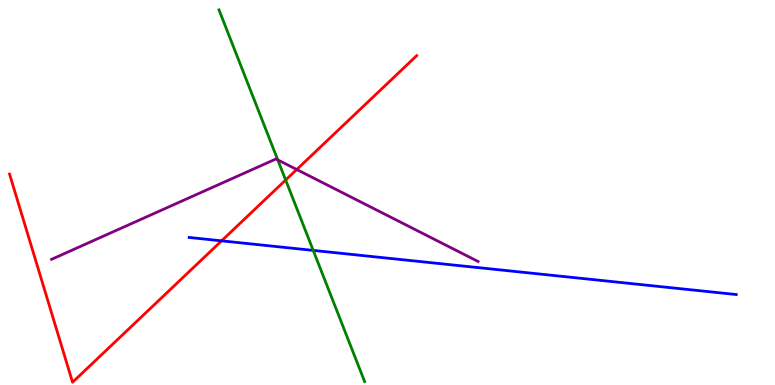[{'lines': ['blue', 'red'], 'intersections': [{'x': 2.86, 'y': 3.74}]}, {'lines': ['green', 'red'], 'intersections': [{'x': 3.69, 'y': 5.32}]}, {'lines': ['purple', 'red'], 'intersections': [{'x': 3.83, 'y': 5.6}]}, {'lines': ['blue', 'green'], 'intersections': [{'x': 4.04, 'y': 3.5}]}, {'lines': ['blue', 'purple'], 'intersections': []}, {'lines': ['green', 'purple'], 'intersections': [{'x': 3.58, 'y': 5.85}]}]